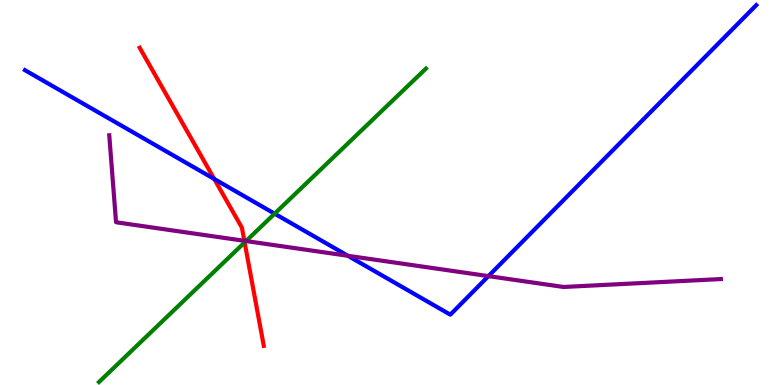[{'lines': ['blue', 'red'], 'intersections': [{'x': 2.76, 'y': 5.35}]}, {'lines': ['green', 'red'], 'intersections': [{'x': 3.16, 'y': 3.7}]}, {'lines': ['purple', 'red'], 'intersections': [{'x': 3.15, 'y': 3.75}]}, {'lines': ['blue', 'green'], 'intersections': [{'x': 3.54, 'y': 4.45}]}, {'lines': ['blue', 'purple'], 'intersections': [{'x': 4.49, 'y': 3.36}, {'x': 6.3, 'y': 2.83}]}, {'lines': ['green', 'purple'], 'intersections': [{'x': 3.17, 'y': 3.74}]}]